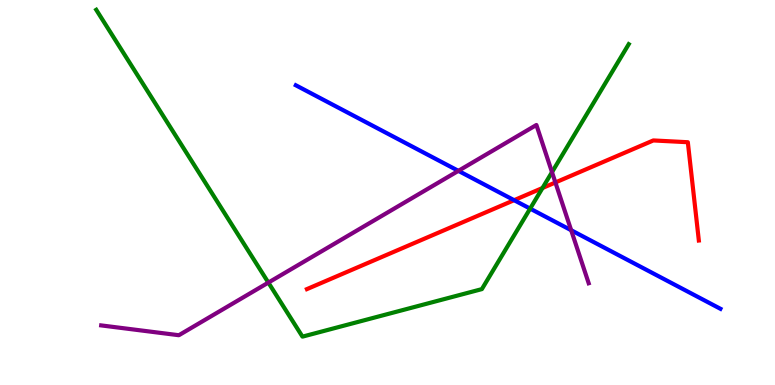[{'lines': ['blue', 'red'], 'intersections': [{'x': 6.63, 'y': 4.8}]}, {'lines': ['green', 'red'], 'intersections': [{'x': 7.0, 'y': 5.12}]}, {'lines': ['purple', 'red'], 'intersections': [{'x': 7.17, 'y': 5.26}]}, {'lines': ['blue', 'green'], 'intersections': [{'x': 6.84, 'y': 4.58}]}, {'lines': ['blue', 'purple'], 'intersections': [{'x': 5.91, 'y': 5.56}, {'x': 7.37, 'y': 4.02}]}, {'lines': ['green', 'purple'], 'intersections': [{'x': 3.46, 'y': 2.66}, {'x': 7.12, 'y': 5.53}]}]